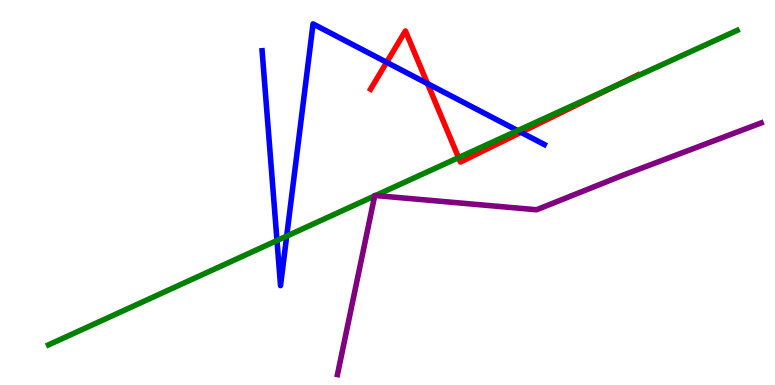[{'lines': ['blue', 'red'], 'intersections': [{'x': 4.99, 'y': 8.38}, {'x': 5.52, 'y': 7.83}, {'x': 6.72, 'y': 6.56}]}, {'lines': ['green', 'red'], 'intersections': [{'x': 5.92, 'y': 5.91}, {'x': 7.92, 'y': 7.75}]}, {'lines': ['purple', 'red'], 'intersections': []}, {'lines': ['blue', 'green'], 'intersections': [{'x': 3.57, 'y': 3.75}, {'x': 3.7, 'y': 3.87}, {'x': 6.68, 'y': 6.61}]}, {'lines': ['blue', 'purple'], 'intersections': []}, {'lines': ['green', 'purple'], 'intersections': [{'x': 4.83, 'y': 4.91}, {'x': 4.85, 'y': 4.92}]}]